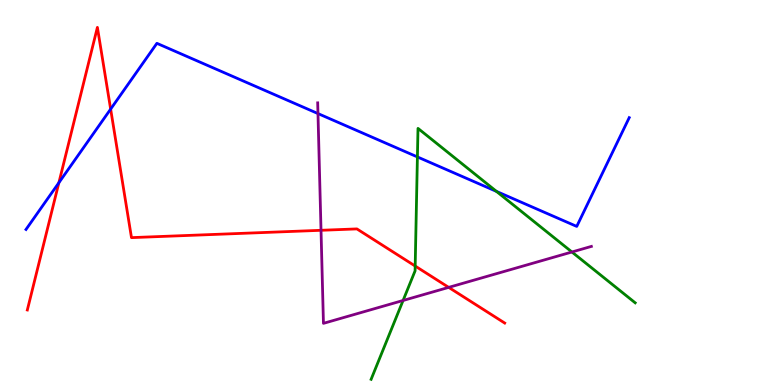[{'lines': ['blue', 'red'], 'intersections': [{'x': 0.76, 'y': 5.25}, {'x': 1.43, 'y': 7.17}]}, {'lines': ['green', 'red'], 'intersections': [{'x': 5.36, 'y': 3.09}]}, {'lines': ['purple', 'red'], 'intersections': [{'x': 4.14, 'y': 4.02}, {'x': 5.79, 'y': 2.54}]}, {'lines': ['blue', 'green'], 'intersections': [{'x': 5.39, 'y': 5.92}, {'x': 6.41, 'y': 5.03}]}, {'lines': ['blue', 'purple'], 'intersections': [{'x': 4.1, 'y': 7.05}]}, {'lines': ['green', 'purple'], 'intersections': [{'x': 5.2, 'y': 2.2}, {'x': 7.38, 'y': 3.45}]}]